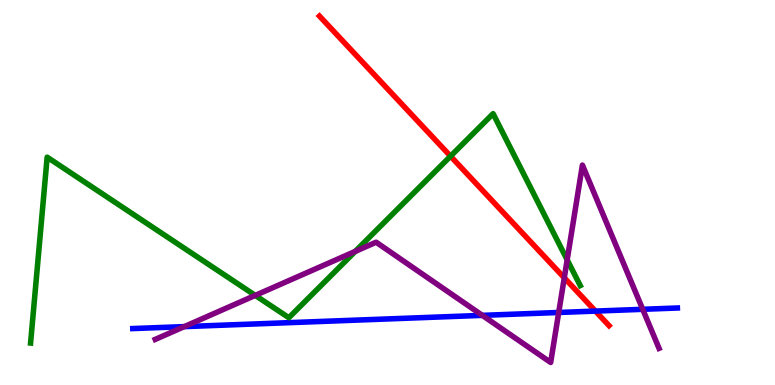[{'lines': ['blue', 'red'], 'intersections': [{'x': 7.68, 'y': 1.92}]}, {'lines': ['green', 'red'], 'intersections': [{'x': 5.81, 'y': 5.94}]}, {'lines': ['purple', 'red'], 'intersections': [{'x': 7.28, 'y': 2.78}]}, {'lines': ['blue', 'green'], 'intersections': []}, {'lines': ['blue', 'purple'], 'intersections': [{'x': 2.38, 'y': 1.52}, {'x': 6.22, 'y': 1.81}, {'x': 7.21, 'y': 1.88}, {'x': 8.29, 'y': 1.97}]}, {'lines': ['green', 'purple'], 'intersections': [{'x': 3.29, 'y': 2.33}, {'x': 4.58, 'y': 3.47}, {'x': 7.32, 'y': 3.25}]}]